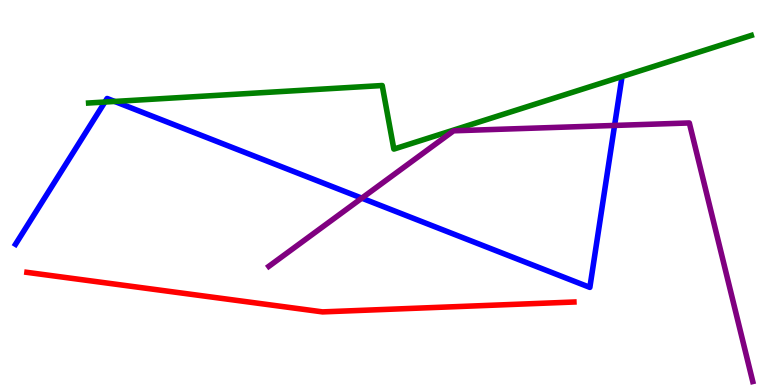[{'lines': ['blue', 'red'], 'intersections': []}, {'lines': ['green', 'red'], 'intersections': []}, {'lines': ['purple', 'red'], 'intersections': []}, {'lines': ['blue', 'green'], 'intersections': [{'x': 1.35, 'y': 7.35}, {'x': 1.48, 'y': 7.36}]}, {'lines': ['blue', 'purple'], 'intersections': [{'x': 4.67, 'y': 4.85}, {'x': 7.93, 'y': 6.74}]}, {'lines': ['green', 'purple'], 'intersections': []}]